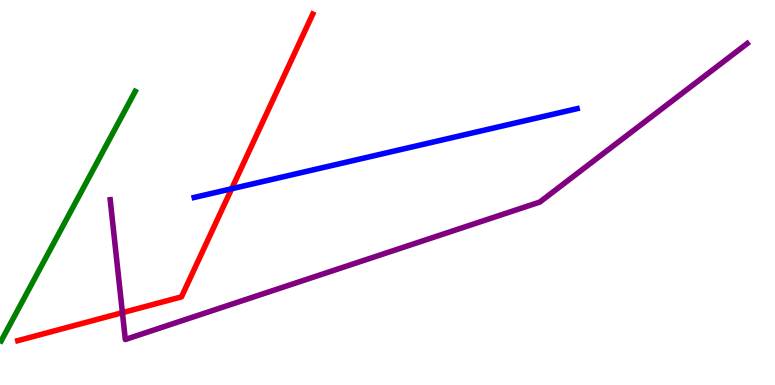[{'lines': ['blue', 'red'], 'intersections': [{'x': 2.99, 'y': 5.1}]}, {'lines': ['green', 'red'], 'intersections': []}, {'lines': ['purple', 'red'], 'intersections': [{'x': 1.58, 'y': 1.88}]}, {'lines': ['blue', 'green'], 'intersections': []}, {'lines': ['blue', 'purple'], 'intersections': []}, {'lines': ['green', 'purple'], 'intersections': []}]